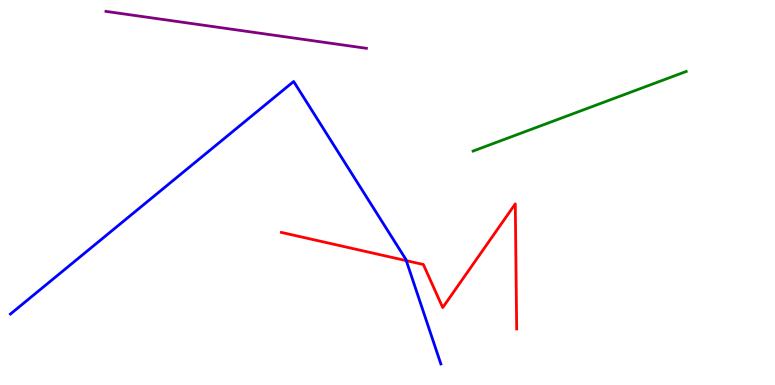[{'lines': ['blue', 'red'], 'intersections': [{'x': 5.24, 'y': 3.23}]}, {'lines': ['green', 'red'], 'intersections': []}, {'lines': ['purple', 'red'], 'intersections': []}, {'lines': ['blue', 'green'], 'intersections': []}, {'lines': ['blue', 'purple'], 'intersections': []}, {'lines': ['green', 'purple'], 'intersections': []}]